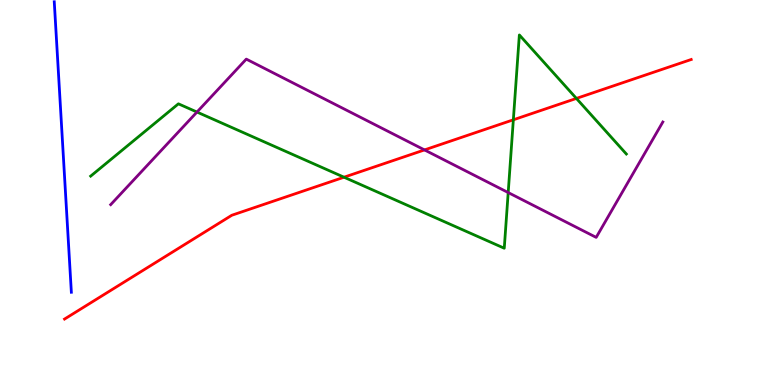[{'lines': ['blue', 'red'], 'intersections': []}, {'lines': ['green', 'red'], 'intersections': [{'x': 4.44, 'y': 5.4}, {'x': 6.62, 'y': 6.89}, {'x': 7.44, 'y': 7.44}]}, {'lines': ['purple', 'red'], 'intersections': [{'x': 5.48, 'y': 6.11}]}, {'lines': ['blue', 'green'], 'intersections': []}, {'lines': ['blue', 'purple'], 'intersections': []}, {'lines': ['green', 'purple'], 'intersections': [{'x': 2.54, 'y': 7.09}, {'x': 6.56, 'y': 5.0}]}]